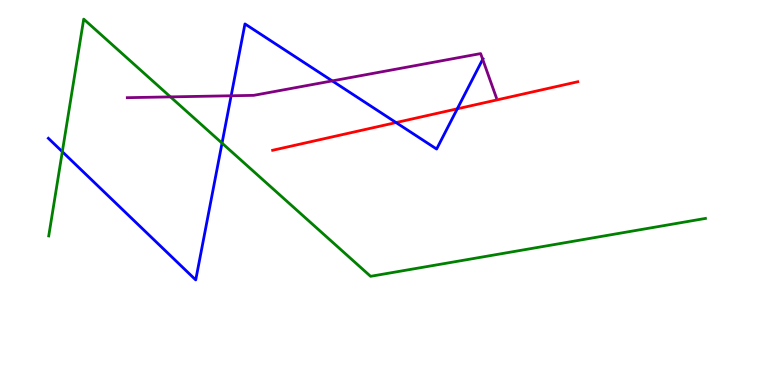[{'lines': ['blue', 'red'], 'intersections': [{'x': 5.11, 'y': 6.82}, {'x': 5.9, 'y': 7.17}]}, {'lines': ['green', 'red'], 'intersections': []}, {'lines': ['purple', 'red'], 'intersections': []}, {'lines': ['blue', 'green'], 'intersections': [{'x': 0.804, 'y': 6.06}, {'x': 2.86, 'y': 6.28}]}, {'lines': ['blue', 'purple'], 'intersections': [{'x': 2.98, 'y': 7.51}, {'x': 4.29, 'y': 7.9}, {'x': 6.23, 'y': 8.46}]}, {'lines': ['green', 'purple'], 'intersections': [{'x': 2.2, 'y': 7.48}]}]